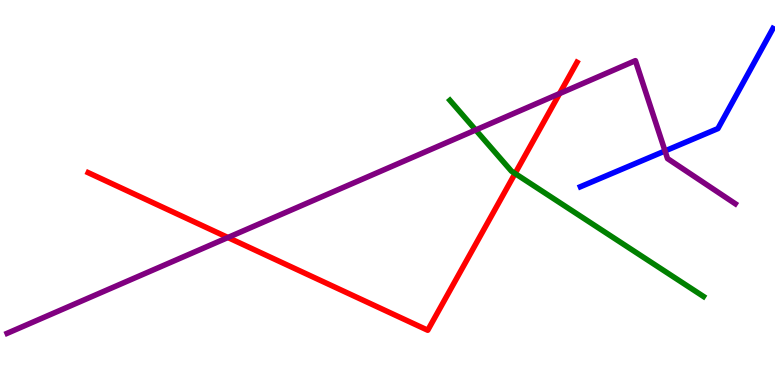[{'lines': ['blue', 'red'], 'intersections': []}, {'lines': ['green', 'red'], 'intersections': [{'x': 6.65, 'y': 5.49}]}, {'lines': ['purple', 'red'], 'intersections': [{'x': 2.94, 'y': 3.83}, {'x': 7.22, 'y': 7.57}]}, {'lines': ['blue', 'green'], 'intersections': []}, {'lines': ['blue', 'purple'], 'intersections': [{'x': 8.58, 'y': 6.08}]}, {'lines': ['green', 'purple'], 'intersections': [{'x': 6.14, 'y': 6.62}]}]